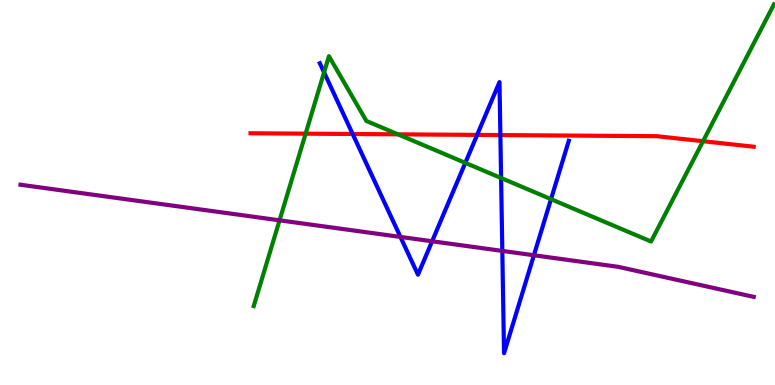[{'lines': ['blue', 'red'], 'intersections': [{'x': 4.55, 'y': 6.52}, {'x': 6.16, 'y': 6.5}, {'x': 6.46, 'y': 6.49}]}, {'lines': ['green', 'red'], 'intersections': [{'x': 3.94, 'y': 6.53}, {'x': 5.13, 'y': 6.51}, {'x': 9.07, 'y': 6.33}]}, {'lines': ['purple', 'red'], 'intersections': []}, {'lines': ['blue', 'green'], 'intersections': [{'x': 4.18, 'y': 8.12}, {'x': 6.0, 'y': 5.77}, {'x': 6.47, 'y': 5.38}, {'x': 7.11, 'y': 4.83}]}, {'lines': ['blue', 'purple'], 'intersections': [{'x': 5.17, 'y': 3.85}, {'x': 5.58, 'y': 3.73}, {'x': 6.48, 'y': 3.48}, {'x': 6.89, 'y': 3.37}]}, {'lines': ['green', 'purple'], 'intersections': [{'x': 3.61, 'y': 4.28}]}]